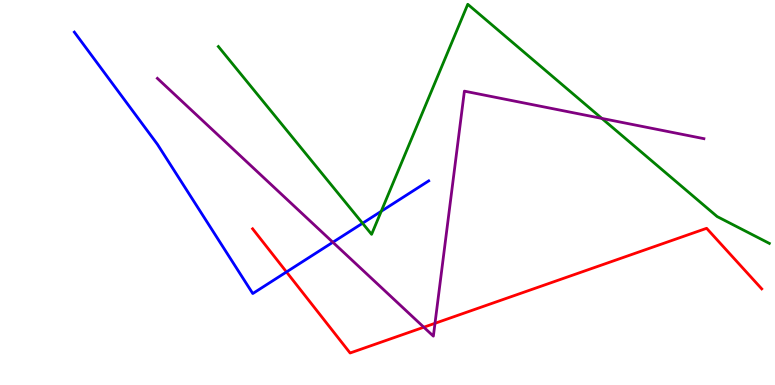[{'lines': ['blue', 'red'], 'intersections': [{'x': 3.7, 'y': 2.94}]}, {'lines': ['green', 'red'], 'intersections': []}, {'lines': ['purple', 'red'], 'intersections': [{'x': 5.47, 'y': 1.5}, {'x': 5.61, 'y': 1.6}]}, {'lines': ['blue', 'green'], 'intersections': [{'x': 4.68, 'y': 4.2}, {'x': 4.92, 'y': 4.51}]}, {'lines': ['blue', 'purple'], 'intersections': [{'x': 4.29, 'y': 3.71}]}, {'lines': ['green', 'purple'], 'intersections': [{'x': 7.77, 'y': 6.92}]}]